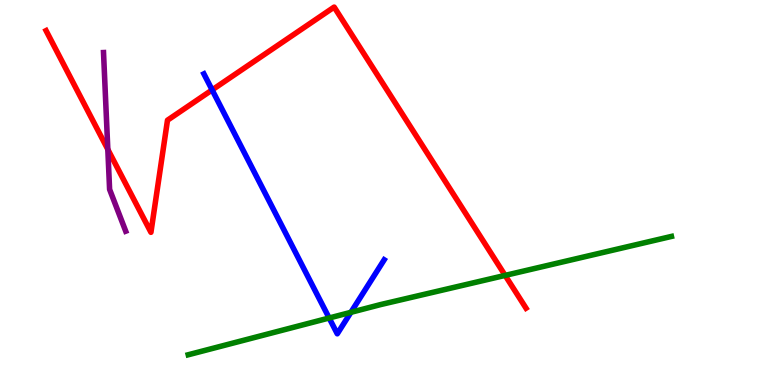[{'lines': ['blue', 'red'], 'intersections': [{'x': 2.74, 'y': 7.66}]}, {'lines': ['green', 'red'], 'intersections': [{'x': 6.52, 'y': 2.85}]}, {'lines': ['purple', 'red'], 'intersections': [{'x': 1.39, 'y': 6.12}]}, {'lines': ['blue', 'green'], 'intersections': [{'x': 4.25, 'y': 1.74}, {'x': 4.53, 'y': 1.89}]}, {'lines': ['blue', 'purple'], 'intersections': []}, {'lines': ['green', 'purple'], 'intersections': []}]